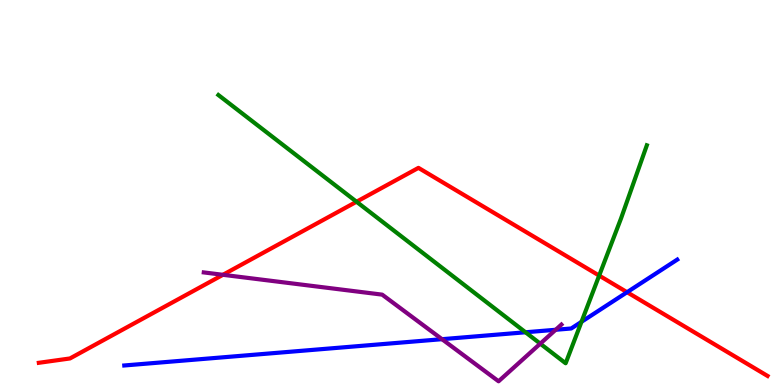[{'lines': ['blue', 'red'], 'intersections': [{'x': 8.09, 'y': 2.41}]}, {'lines': ['green', 'red'], 'intersections': [{'x': 4.6, 'y': 4.76}, {'x': 7.73, 'y': 2.84}]}, {'lines': ['purple', 'red'], 'intersections': [{'x': 2.88, 'y': 2.86}]}, {'lines': ['blue', 'green'], 'intersections': [{'x': 6.78, 'y': 1.37}, {'x': 7.5, 'y': 1.64}]}, {'lines': ['blue', 'purple'], 'intersections': [{'x': 5.7, 'y': 1.19}, {'x': 7.17, 'y': 1.43}]}, {'lines': ['green', 'purple'], 'intersections': [{'x': 6.97, 'y': 1.07}]}]